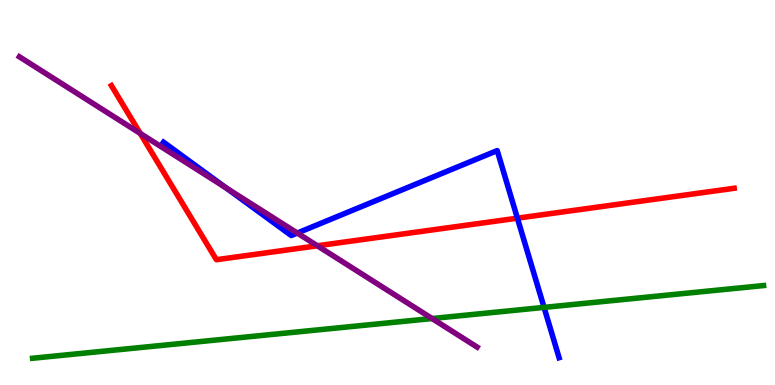[{'lines': ['blue', 'red'], 'intersections': [{'x': 6.68, 'y': 4.33}]}, {'lines': ['green', 'red'], 'intersections': []}, {'lines': ['purple', 'red'], 'intersections': [{'x': 1.81, 'y': 6.53}, {'x': 4.1, 'y': 3.62}]}, {'lines': ['blue', 'green'], 'intersections': [{'x': 7.02, 'y': 2.02}]}, {'lines': ['blue', 'purple'], 'intersections': [{'x': 2.92, 'y': 5.12}, {'x': 3.84, 'y': 3.95}]}, {'lines': ['green', 'purple'], 'intersections': [{'x': 5.58, 'y': 1.73}]}]